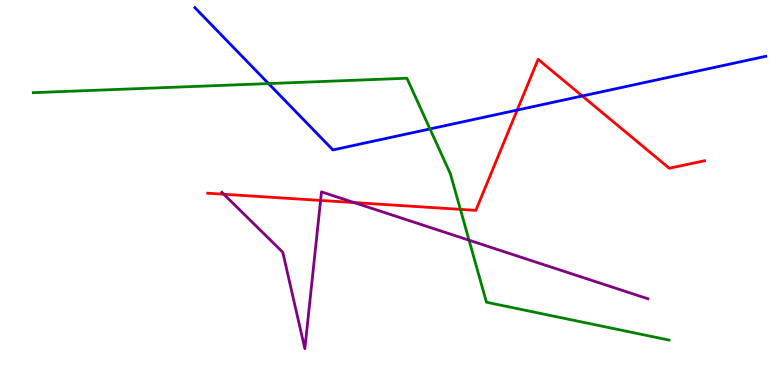[{'lines': ['blue', 'red'], 'intersections': [{'x': 6.67, 'y': 7.14}, {'x': 7.51, 'y': 7.51}]}, {'lines': ['green', 'red'], 'intersections': [{'x': 5.94, 'y': 4.56}]}, {'lines': ['purple', 'red'], 'intersections': [{'x': 2.89, 'y': 4.95}, {'x': 4.14, 'y': 4.79}, {'x': 4.57, 'y': 4.74}]}, {'lines': ['blue', 'green'], 'intersections': [{'x': 3.46, 'y': 7.83}, {'x': 5.55, 'y': 6.65}]}, {'lines': ['blue', 'purple'], 'intersections': []}, {'lines': ['green', 'purple'], 'intersections': [{'x': 6.05, 'y': 3.76}]}]